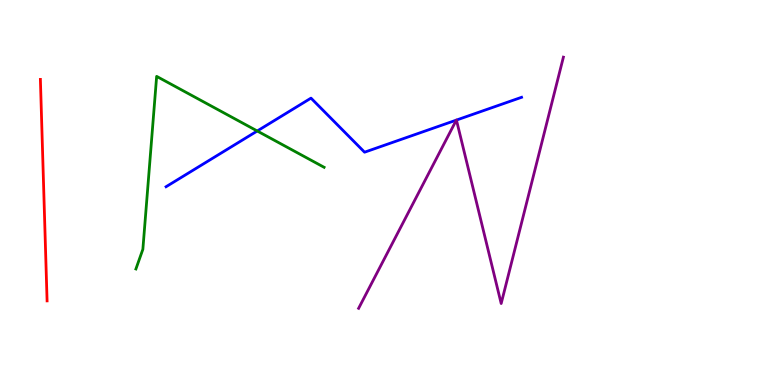[{'lines': ['blue', 'red'], 'intersections': []}, {'lines': ['green', 'red'], 'intersections': []}, {'lines': ['purple', 'red'], 'intersections': []}, {'lines': ['blue', 'green'], 'intersections': [{'x': 3.32, 'y': 6.6}]}, {'lines': ['blue', 'purple'], 'intersections': [{'x': 5.89, 'y': 6.88}, {'x': 5.89, 'y': 6.88}]}, {'lines': ['green', 'purple'], 'intersections': []}]